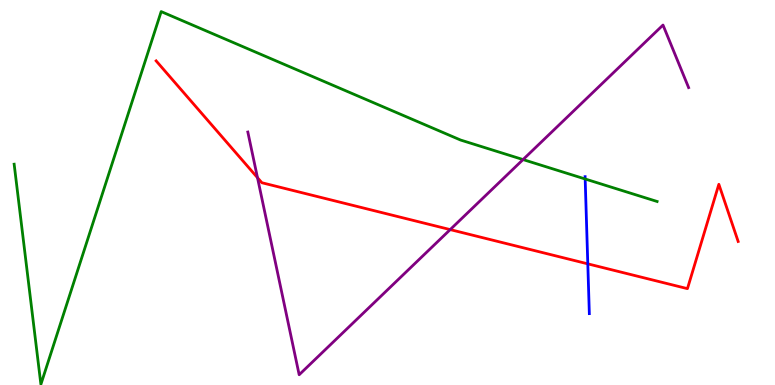[{'lines': ['blue', 'red'], 'intersections': [{'x': 7.58, 'y': 3.15}]}, {'lines': ['green', 'red'], 'intersections': []}, {'lines': ['purple', 'red'], 'intersections': [{'x': 3.32, 'y': 5.38}, {'x': 5.81, 'y': 4.04}]}, {'lines': ['blue', 'green'], 'intersections': [{'x': 7.55, 'y': 5.35}]}, {'lines': ['blue', 'purple'], 'intersections': []}, {'lines': ['green', 'purple'], 'intersections': [{'x': 6.75, 'y': 5.86}]}]